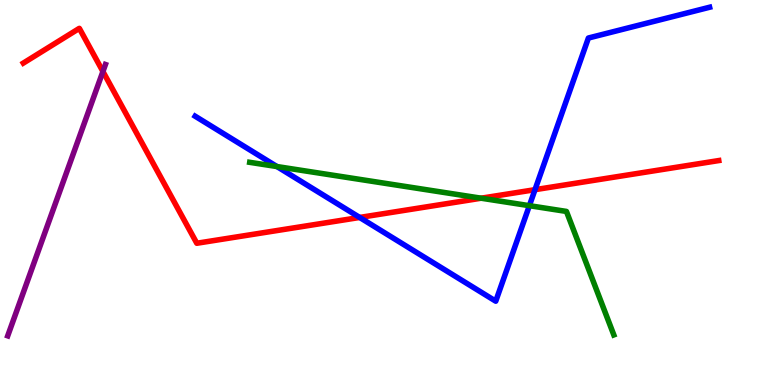[{'lines': ['blue', 'red'], 'intersections': [{'x': 4.64, 'y': 4.35}, {'x': 6.9, 'y': 5.07}]}, {'lines': ['green', 'red'], 'intersections': [{'x': 6.21, 'y': 4.85}]}, {'lines': ['purple', 'red'], 'intersections': [{'x': 1.33, 'y': 8.14}]}, {'lines': ['blue', 'green'], 'intersections': [{'x': 3.57, 'y': 5.67}, {'x': 6.83, 'y': 4.66}]}, {'lines': ['blue', 'purple'], 'intersections': []}, {'lines': ['green', 'purple'], 'intersections': []}]